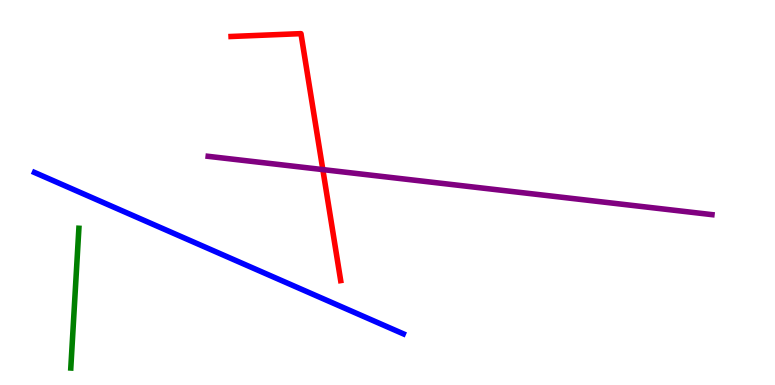[{'lines': ['blue', 'red'], 'intersections': []}, {'lines': ['green', 'red'], 'intersections': []}, {'lines': ['purple', 'red'], 'intersections': [{'x': 4.17, 'y': 5.59}]}, {'lines': ['blue', 'green'], 'intersections': []}, {'lines': ['blue', 'purple'], 'intersections': []}, {'lines': ['green', 'purple'], 'intersections': []}]